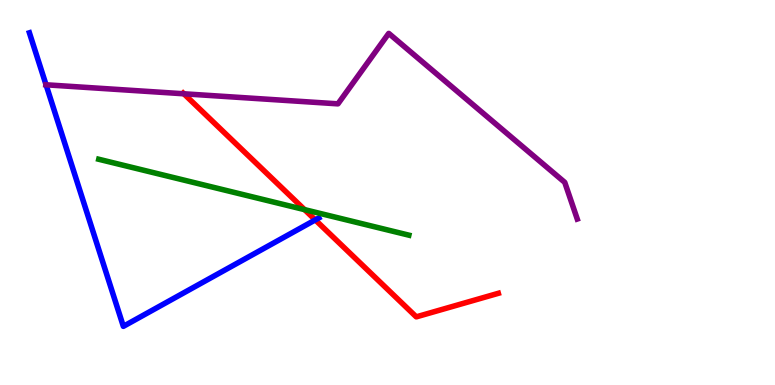[{'lines': ['blue', 'red'], 'intersections': [{'x': 4.07, 'y': 4.29}]}, {'lines': ['green', 'red'], 'intersections': [{'x': 3.93, 'y': 4.55}]}, {'lines': ['purple', 'red'], 'intersections': [{'x': 2.37, 'y': 7.56}]}, {'lines': ['blue', 'green'], 'intersections': []}, {'lines': ['blue', 'purple'], 'intersections': [{'x': 0.594, 'y': 7.8}]}, {'lines': ['green', 'purple'], 'intersections': []}]